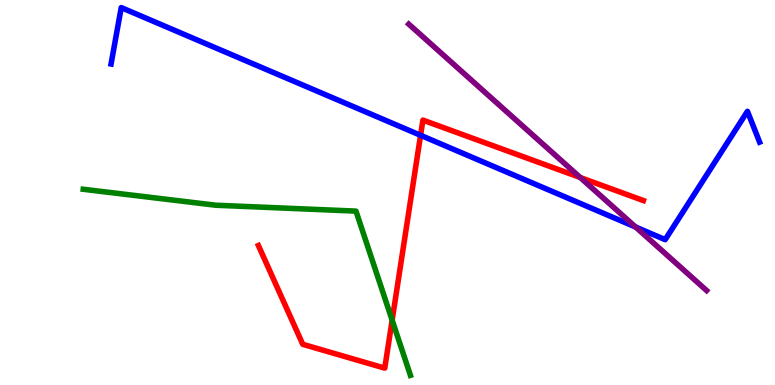[{'lines': ['blue', 'red'], 'intersections': [{'x': 5.43, 'y': 6.49}]}, {'lines': ['green', 'red'], 'intersections': [{'x': 5.06, 'y': 1.68}]}, {'lines': ['purple', 'red'], 'intersections': [{'x': 7.49, 'y': 5.39}]}, {'lines': ['blue', 'green'], 'intersections': []}, {'lines': ['blue', 'purple'], 'intersections': [{'x': 8.2, 'y': 4.1}]}, {'lines': ['green', 'purple'], 'intersections': []}]